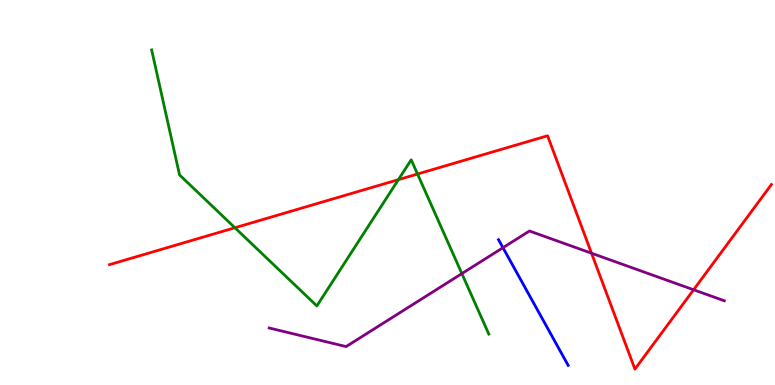[{'lines': ['blue', 'red'], 'intersections': []}, {'lines': ['green', 'red'], 'intersections': [{'x': 3.03, 'y': 4.08}, {'x': 5.14, 'y': 5.33}, {'x': 5.39, 'y': 5.48}]}, {'lines': ['purple', 'red'], 'intersections': [{'x': 7.63, 'y': 3.42}, {'x': 8.95, 'y': 2.47}]}, {'lines': ['blue', 'green'], 'intersections': []}, {'lines': ['blue', 'purple'], 'intersections': [{'x': 6.49, 'y': 3.57}]}, {'lines': ['green', 'purple'], 'intersections': [{'x': 5.96, 'y': 2.89}]}]